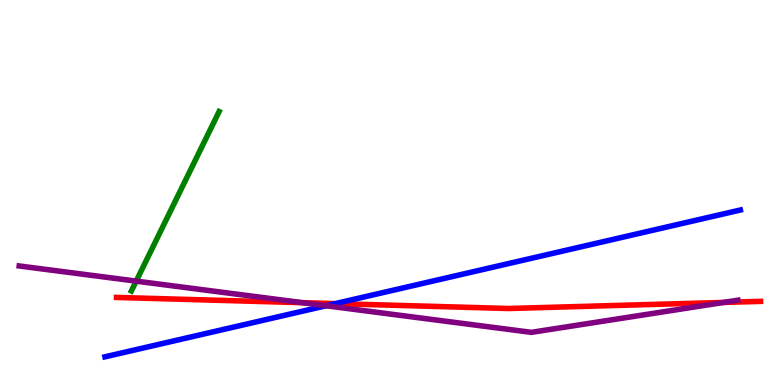[{'lines': ['blue', 'red'], 'intersections': [{'x': 4.33, 'y': 2.11}]}, {'lines': ['green', 'red'], 'intersections': []}, {'lines': ['purple', 'red'], 'intersections': [{'x': 3.9, 'y': 2.14}, {'x': 9.34, 'y': 2.14}]}, {'lines': ['blue', 'green'], 'intersections': []}, {'lines': ['blue', 'purple'], 'intersections': [{'x': 4.21, 'y': 2.06}]}, {'lines': ['green', 'purple'], 'intersections': [{'x': 1.76, 'y': 2.7}]}]